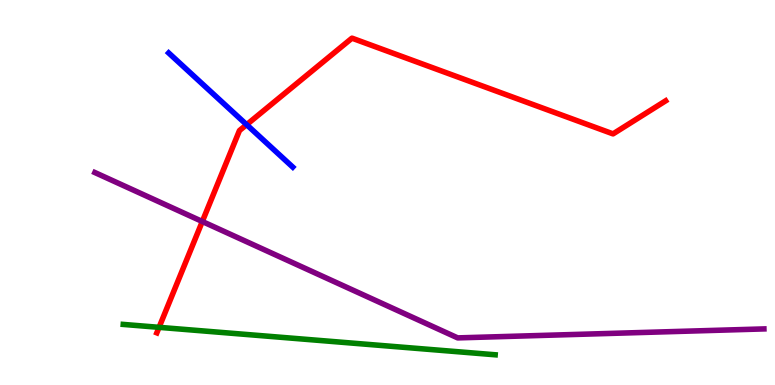[{'lines': ['blue', 'red'], 'intersections': [{'x': 3.18, 'y': 6.76}]}, {'lines': ['green', 'red'], 'intersections': [{'x': 2.05, 'y': 1.5}]}, {'lines': ['purple', 'red'], 'intersections': [{'x': 2.61, 'y': 4.25}]}, {'lines': ['blue', 'green'], 'intersections': []}, {'lines': ['blue', 'purple'], 'intersections': []}, {'lines': ['green', 'purple'], 'intersections': []}]